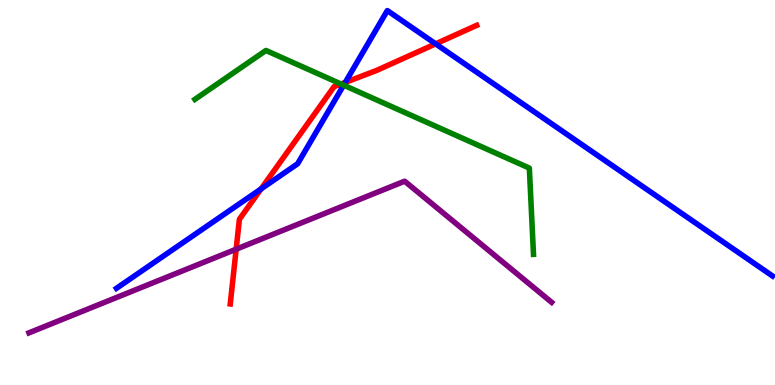[{'lines': ['blue', 'red'], 'intersections': [{'x': 3.37, 'y': 5.09}, {'x': 4.46, 'y': 7.86}, {'x': 5.62, 'y': 8.86}]}, {'lines': ['green', 'red'], 'intersections': [{'x': 4.4, 'y': 7.82}]}, {'lines': ['purple', 'red'], 'intersections': [{'x': 3.05, 'y': 3.53}]}, {'lines': ['blue', 'green'], 'intersections': [{'x': 4.43, 'y': 7.79}]}, {'lines': ['blue', 'purple'], 'intersections': []}, {'lines': ['green', 'purple'], 'intersections': []}]